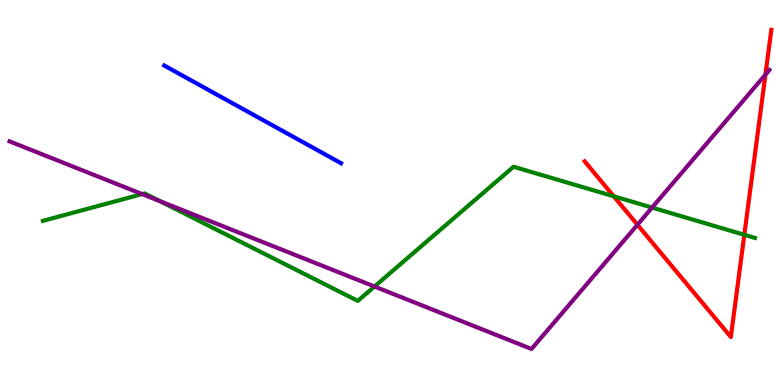[{'lines': ['blue', 'red'], 'intersections': []}, {'lines': ['green', 'red'], 'intersections': [{'x': 7.92, 'y': 4.9}, {'x': 9.6, 'y': 3.9}]}, {'lines': ['purple', 'red'], 'intersections': [{'x': 8.22, 'y': 4.16}, {'x': 9.88, 'y': 8.06}]}, {'lines': ['blue', 'green'], 'intersections': []}, {'lines': ['blue', 'purple'], 'intersections': []}, {'lines': ['green', 'purple'], 'intersections': [{'x': 1.83, 'y': 4.96}, {'x': 2.07, 'y': 4.77}, {'x': 4.83, 'y': 2.56}, {'x': 8.41, 'y': 4.61}]}]